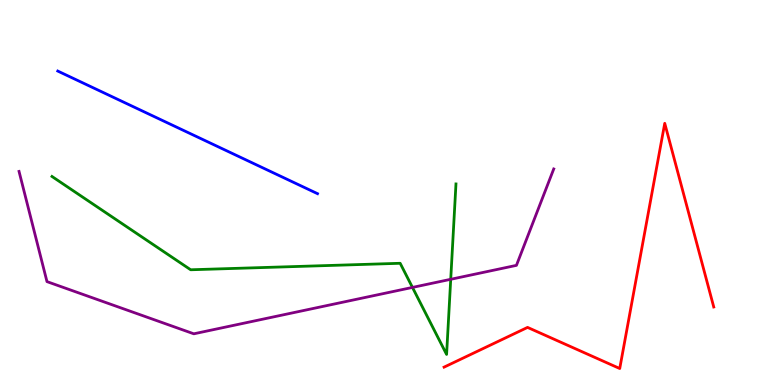[{'lines': ['blue', 'red'], 'intersections': []}, {'lines': ['green', 'red'], 'intersections': []}, {'lines': ['purple', 'red'], 'intersections': []}, {'lines': ['blue', 'green'], 'intersections': []}, {'lines': ['blue', 'purple'], 'intersections': []}, {'lines': ['green', 'purple'], 'intersections': [{'x': 5.32, 'y': 2.53}, {'x': 5.82, 'y': 2.75}]}]